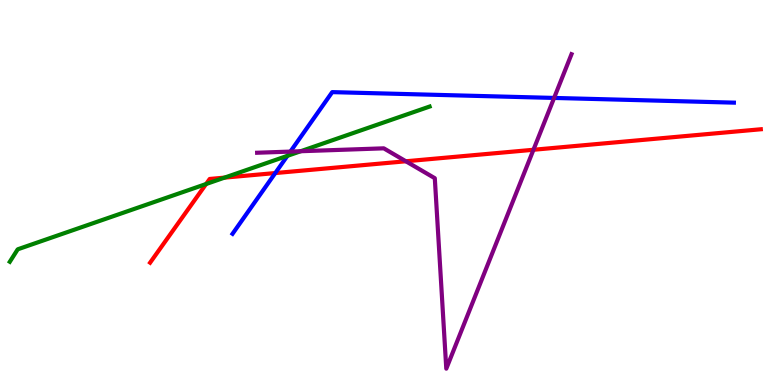[{'lines': ['blue', 'red'], 'intersections': [{'x': 3.55, 'y': 5.51}]}, {'lines': ['green', 'red'], 'intersections': [{'x': 2.66, 'y': 5.22}, {'x': 2.9, 'y': 5.39}]}, {'lines': ['purple', 'red'], 'intersections': [{'x': 5.24, 'y': 5.81}, {'x': 6.88, 'y': 6.11}]}, {'lines': ['blue', 'green'], 'intersections': [{'x': 3.71, 'y': 5.95}]}, {'lines': ['blue', 'purple'], 'intersections': [{'x': 3.75, 'y': 6.06}, {'x': 7.15, 'y': 7.46}]}, {'lines': ['green', 'purple'], 'intersections': [{'x': 3.88, 'y': 6.07}]}]